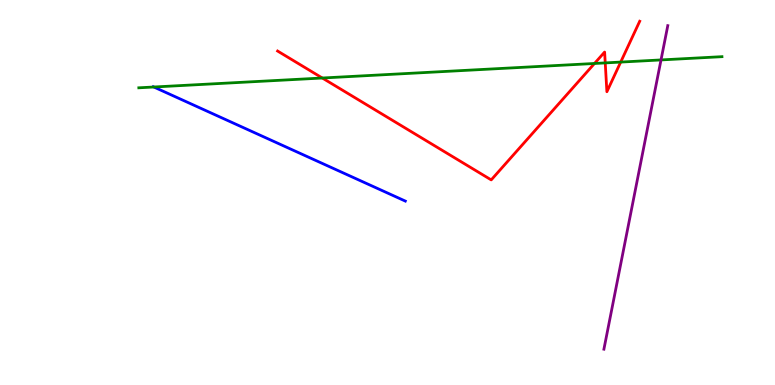[{'lines': ['blue', 'red'], 'intersections': []}, {'lines': ['green', 'red'], 'intersections': [{'x': 4.16, 'y': 7.97}, {'x': 7.67, 'y': 8.35}, {'x': 7.81, 'y': 8.37}, {'x': 8.01, 'y': 8.39}]}, {'lines': ['purple', 'red'], 'intersections': []}, {'lines': ['blue', 'green'], 'intersections': [{'x': 1.98, 'y': 7.74}]}, {'lines': ['blue', 'purple'], 'intersections': []}, {'lines': ['green', 'purple'], 'intersections': [{'x': 8.53, 'y': 8.44}]}]